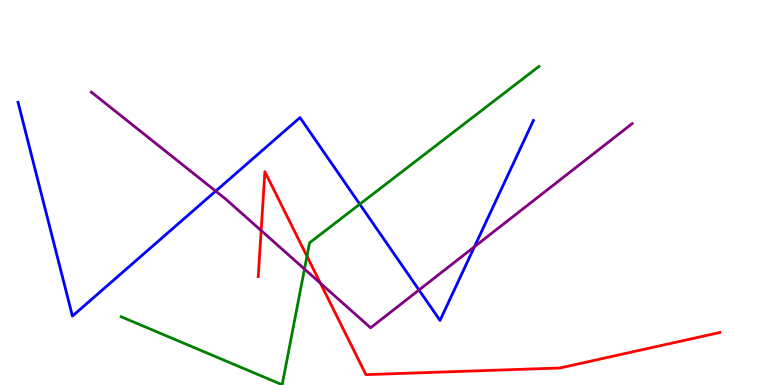[{'lines': ['blue', 'red'], 'intersections': []}, {'lines': ['green', 'red'], 'intersections': [{'x': 3.96, 'y': 3.35}]}, {'lines': ['purple', 'red'], 'intersections': [{'x': 3.37, 'y': 4.01}, {'x': 4.13, 'y': 2.65}]}, {'lines': ['blue', 'green'], 'intersections': [{'x': 4.64, 'y': 4.7}]}, {'lines': ['blue', 'purple'], 'intersections': [{'x': 2.78, 'y': 5.04}, {'x': 5.41, 'y': 2.47}, {'x': 6.12, 'y': 3.59}]}, {'lines': ['green', 'purple'], 'intersections': [{'x': 3.93, 'y': 3.01}]}]